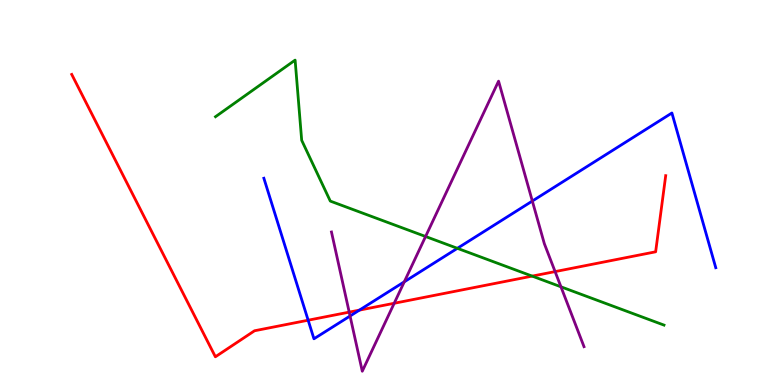[{'lines': ['blue', 'red'], 'intersections': [{'x': 3.98, 'y': 1.68}, {'x': 4.64, 'y': 1.94}]}, {'lines': ['green', 'red'], 'intersections': [{'x': 6.87, 'y': 2.83}]}, {'lines': ['purple', 'red'], 'intersections': [{'x': 4.51, 'y': 1.89}, {'x': 5.09, 'y': 2.12}, {'x': 7.16, 'y': 2.95}]}, {'lines': ['blue', 'green'], 'intersections': [{'x': 5.9, 'y': 3.55}]}, {'lines': ['blue', 'purple'], 'intersections': [{'x': 4.52, 'y': 1.79}, {'x': 5.22, 'y': 2.68}, {'x': 6.87, 'y': 4.78}]}, {'lines': ['green', 'purple'], 'intersections': [{'x': 5.49, 'y': 3.86}, {'x': 7.24, 'y': 2.55}]}]